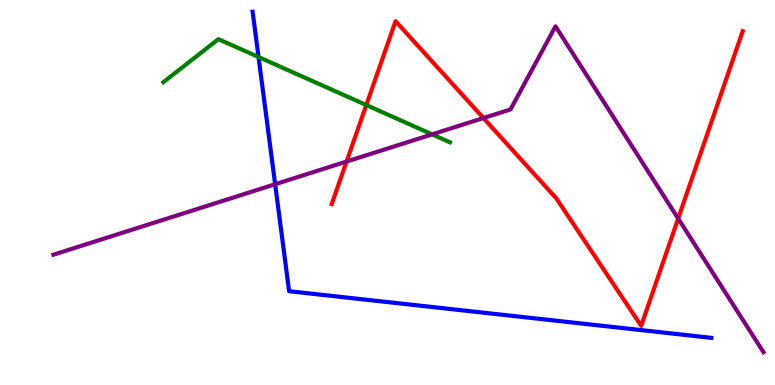[{'lines': ['blue', 'red'], 'intersections': []}, {'lines': ['green', 'red'], 'intersections': [{'x': 4.73, 'y': 7.27}]}, {'lines': ['purple', 'red'], 'intersections': [{'x': 4.47, 'y': 5.8}, {'x': 6.24, 'y': 6.93}, {'x': 8.75, 'y': 4.32}]}, {'lines': ['blue', 'green'], 'intersections': [{'x': 3.34, 'y': 8.52}]}, {'lines': ['blue', 'purple'], 'intersections': [{'x': 3.55, 'y': 5.21}]}, {'lines': ['green', 'purple'], 'intersections': [{'x': 5.58, 'y': 6.51}]}]